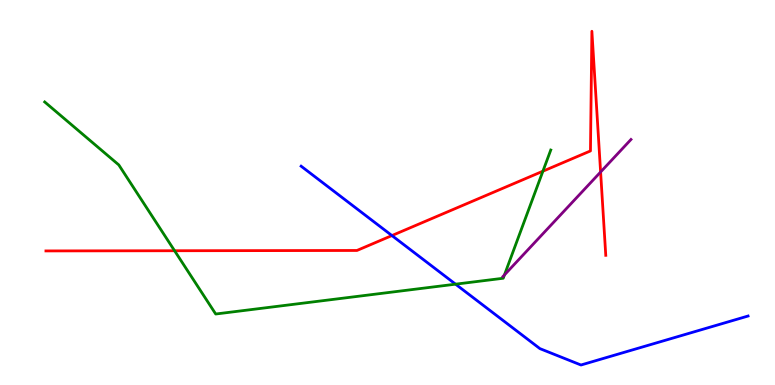[{'lines': ['blue', 'red'], 'intersections': [{'x': 5.06, 'y': 3.88}]}, {'lines': ['green', 'red'], 'intersections': [{'x': 2.25, 'y': 3.49}, {'x': 7.01, 'y': 5.55}]}, {'lines': ['purple', 'red'], 'intersections': [{'x': 7.75, 'y': 5.53}]}, {'lines': ['blue', 'green'], 'intersections': [{'x': 5.88, 'y': 2.62}]}, {'lines': ['blue', 'purple'], 'intersections': []}, {'lines': ['green', 'purple'], 'intersections': [{'x': 6.51, 'y': 2.86}]}]